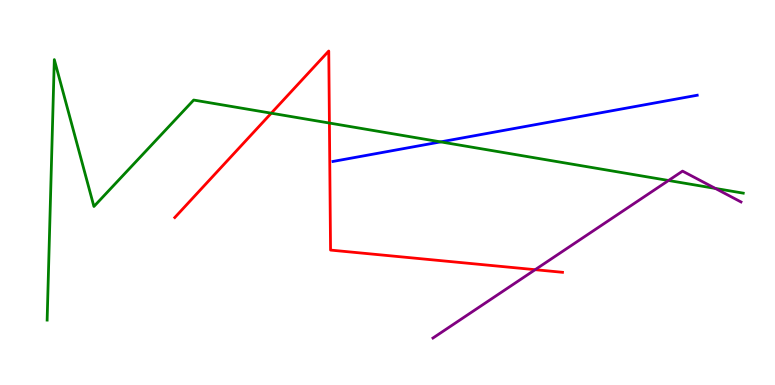[{'lines': ['blue', 'red'], 'intersections': []}, {'lines': ['green', 'red'], 'intersections': [{'x': 3.5, 'y': 7.06}, {'x': 4.25, 'y': 6.8}]}, {'lines': ['purple', 'red'], 'intersections': [{'x': 6.91, 'y': 3.0}]}, {'lines': ['blue', 'green'], 'intersections': [{'x': 5.69, 'y': 6.31}]}, {'lines': ['blue', 'purple'], 'intersections': []}, {'lines': ['green', 'purple'], 'intersections': [{'x': 8.63, 'y': 5.31}, {'x': 9.23, 'y': 5.11}]}]